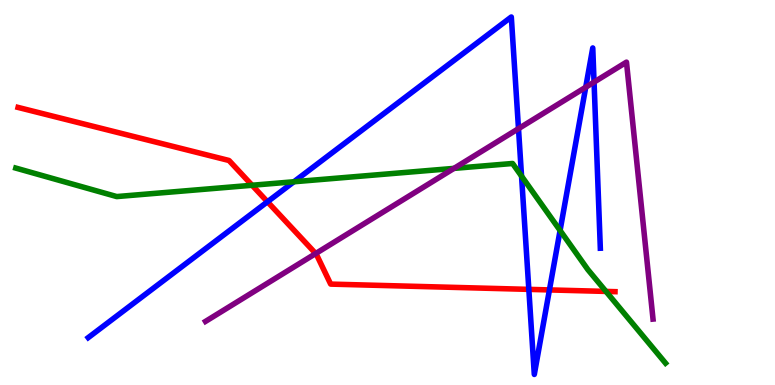[{'lines': ['blue', 'red'], 'intersections': [{'x': 3.45, 'y': 4.76}, {'x': 6.82, 'y': 2.48}, {'x': 7.09, 'y': 2.47}]}, {'lines': ['green', 'red'], 'intersections': [{'x': 3.25, 'y': 5.19}, {'x': 7.82, 'y': 2.43}]}, {'lines': ['purple', 'red'], 'intersections': [{'x': 4.07, 'y': 3.41}]}, {'lines': ['blue', 'green'], 'intersections': [{'x': 3.79, 'y': 5.28}, {'x': 6.73, 'y': 5.42}, {'x': 7.23, 'y': 4.01}]}, {'lines': ['blue', 'purple'], 'intersections': [{'x': 6.69, 'y': 6.66}, {'x': 7.56, 'y': 7.73}, {'x': 7.67, 'y': 7.87}]}, {'lines': ['green', 'purple'], 'intersections': [{'x': 5.86, 'y': 5.63}]}]